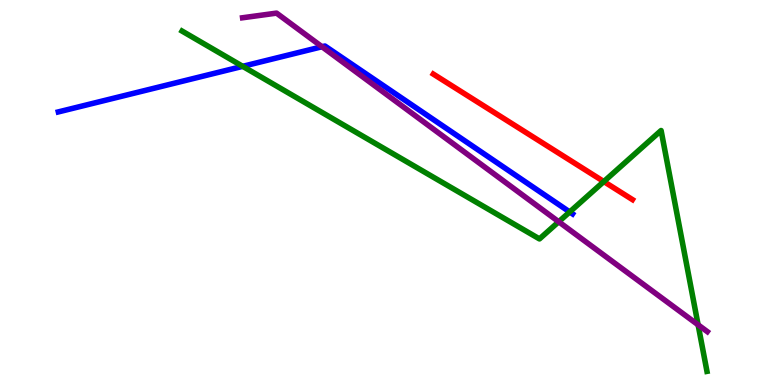[{'lines': ['blue', 'red'], 'intersections': []}, {'lines': ['green', 'red'], 'intersections': [{'x': 7.79, 'y': 5.28}]}, {'lines': ['purple', 'red'], 'intersections': []}, {'lines': ['blue', 'green'], 'intersections': [{'x': 3.13, 'y': 8.28}, {'x': 7.35, 'y': 4.49}]}, {'lines': ['blue', 'purple'], 'intersections': [{'x': 4.15, 'y': 8.79}]}, {'lines': ['green', 'purple'], 'intersections': [{'x': 7.21, 'y': 4.24}, {'x': 9.01, 'y': 1.56}]}]